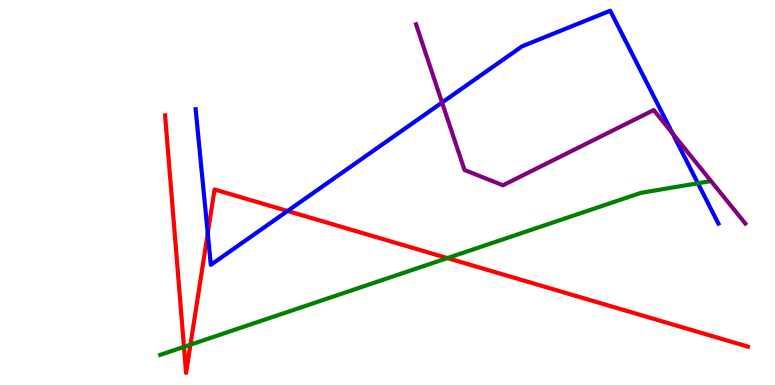[{'lines': ['blue', 'red'], 'intersections': [{'x': 2.68, 'y': 3.94}, {'x': 3.71, 'y': 4.52}]}, {'lines': ['green', 'red'], 'intersections': [{'x': 2.37, 'y': 0.99}, {'x': 2.46, 'y': 1.05}, {'x': 5.77, 'y': 3.3}]}, {'lines': ['purple', 'red'], 'intersections': []}, {'lines': ['blue', 'green'], 'intersections': [{'x': 9.01, 'y': 5.24}]}, {'lines': ['blue', 'purple'], 'intersections': [{'x': 5.7, 'y': 7.34}, {'x': 8.68, 'y': 6.53}]}, {'lines': ['green', 'purple'], 'intersections': []}]